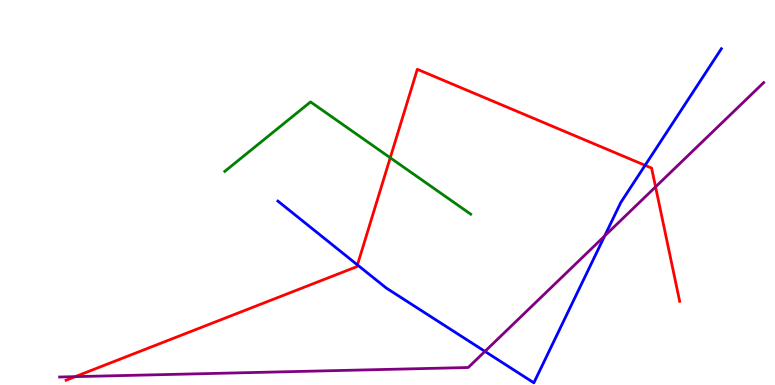[{'lines': ['blue', 'red'], 'intersections': [{'x': 4.61, 'y': 3.12}, {'x': 8.32, 'y': 5.71}]}, {'lines': ['green', 'red'], 'intersections': [{'x': 5.04, 'y': 5.9}]}, {'lines': ['purple', 'red'], 'intersections': [{'x': 0.971, 'y': 0.217}, {'x': 8.46, 'y': 5.15}]}, {'lines': ['blue', 'green'], 'intersections': []}, {'lines': ['blue', 'purple'], 'intersections': [{'x': 6.26, 'y': 0.873}, {'x': 7.8, 'y': 3.87}]}, {'lines': ['green', 'purple'], 'intersections': []}]